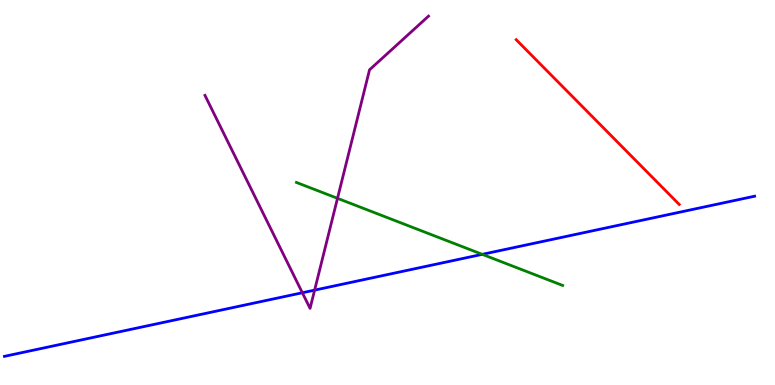[{'lines': ['blue', 'red'], 'intersections': []}, {'lines': ['green', 'red'], 'intersections': []}, {'lines': ['purple', 'red'], 'intersections': []}, {'lines': ['blue', 'green'], 'intersections': [{'x': 6.22, 'y': 3.39}]}, {'lines': ['blue', 'purple'], 'intersections': [{'x': 3.9, 'y': 2.4}, {'x': 4.06, 'y': 2.46}]}, {'lines': ['green', 'purple'], 'intersections': [{'x': 4.35, 'y': 4.85}]}]